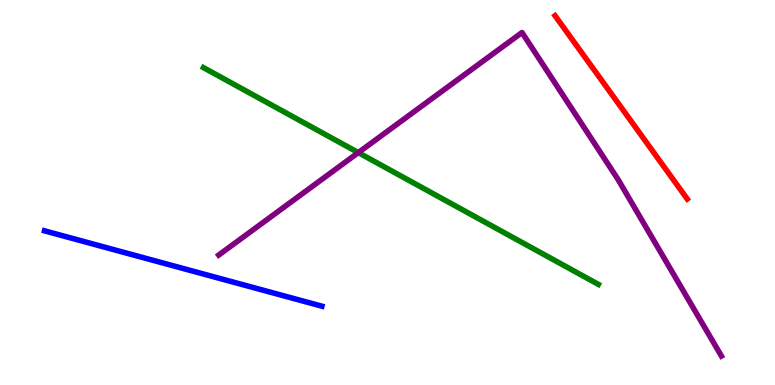[{'lines': ['blue', 'red'], 'intersections': []}, {'lines': ['green', 'red'], 'intersections': []}, {'lines': ['purple', 'red'], 'intersections': []}, {'lines': ['blue', 'green'], 'intersections': []}, {'lines': ['blue', 'purple'], 'intersections': []}, {'lines': ['green', 'purple'], 'intersections': [{'x': 4.62, 'y': 6.04}]}]